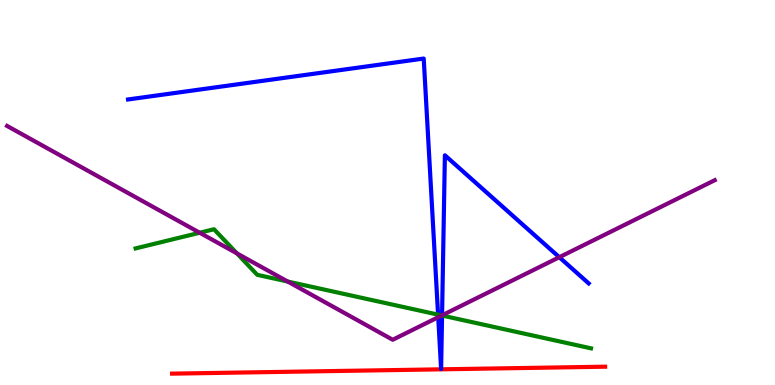[{'lines': ['blue', 'red'], 'intersections': []}, {'lines': ['green', 'red'], 'intersections': []}, {'lines': ['purple', 'red'], 'intersections': []}, {'lines': ['blue', 'green'], 'intersections': [{'x': 5.65, 'y': 1.83}, {'x': 5.7, 'y': 1.8}]}, {'lines': ['blue', 'purple'], 'intersections': [{'x': 5.65, 'y': 1.76}, {'x': 5.7, 'y': 1.81}, {'x': 7.22, 'y': 3.32}]}, {'lines': ['green', 'purple'], 'intersections': [{'x': 2.58, 'y': 3.95}, {'x': 3.06, 'y': 3.42}, {'x': 3.71, 'y': 2.69}, {'x': 5.7, 'y': 1.81}]}]